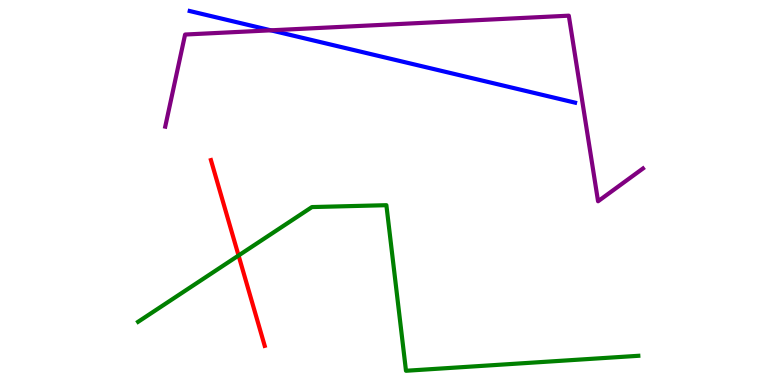[{'lines': ['blue', 'red'], 'intersections': []}, {'lines': ['green', 'red'], 'intersections': [{'x': 3.08, 'y': 3.36}]}, {'lines': ['purple', 'red'], 'intersections': []}, {'lines': ['blue', 'green'], 'intersections': []}, {'lines': ['blue', 'purple'], 'intersections': [{'x': 3.49, 'y': 9.21}]}, {'lines': ['green', 'purple'], 'intersections': []}]